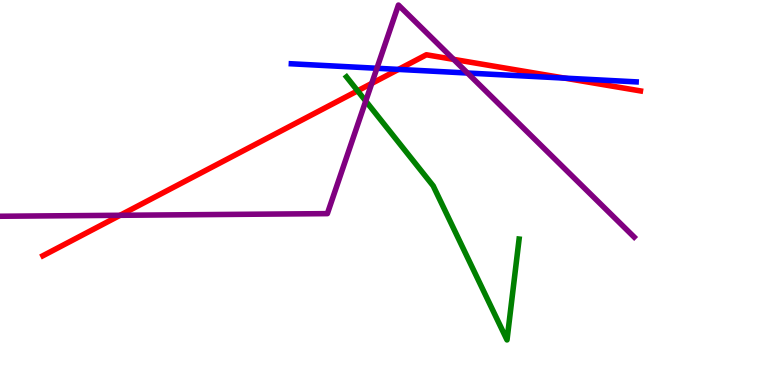[{'lines': ['blue', 'red'], 'intersections': [{'x': 5.14, 'y': 8.2}, {'x': 7.29, 'y': 7.97}]}, {'lines': ['green', 'red'], 'intersections': [{'x': 4.61, 'y': 7.64}]}, {'lines': ['purple', 'red'], 'intersections': [{'x': 1.55, 'y': 4.41}, {'x': 4.8, 'y': 7.83}, {'x': 5.85, 'y': 8.46}]}, {'lines': ['blue', 'green'], 'intersections': []}, {'lines': ['blue', 'purple'], 'intersections': [{'x': 4.86, 'y': 8.23}, {'x': 6.03, 'y': 8.1}]}, {'lines': ['green', 'purple'], 'intersections': [{'x': 4.72, 'y': 7.38}]}]